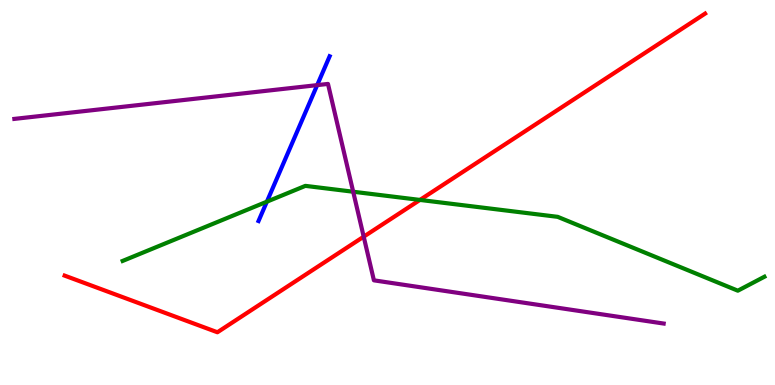[{'lines': ['blue', 'red'], 'intersections': []}, {'lines': ['green', 'red'], 'intersections': [{'x': 5.42, 'y': 4.81}]}, {'lines': ['purple', 'red'], 'intersections': [{'x': 4.69, 'y': 3.85}]}, {'lines': ['blue', 'green'], 'intersections': [{'x': 3.44, 'y': 4.76}]}, {'lines': ['blue', 'purple'], 'intersections': [{'x': 4.09, 'y': 7.79}]}, {'lines': ['green', 'purple'], 'intersections': [{'x': 4.56, 'y': 5.02}]}]